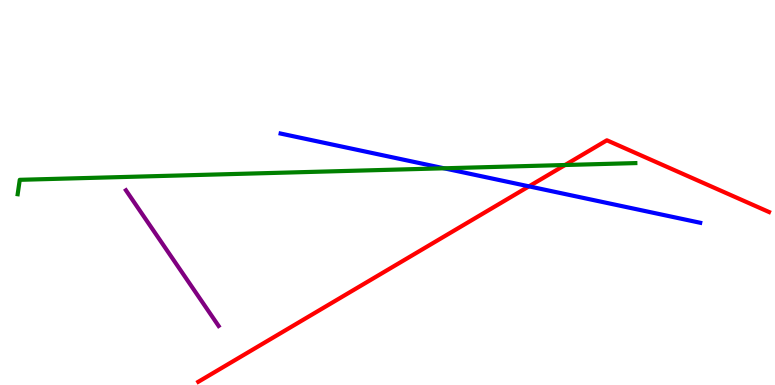[{'lines': ['blue', 'red'], 'intersections': [{'x': 6.83, 'y': 5.16}]}, {'lines': ['green', 'red'], 'intersections': [{'x': 7.29, 'y': 5.71}]}, {'lines': ['purple', 'red'], 'intersections': []}, {'lines': ['blue', 'green'], 'intersections': [{'x': 5.73, 'y': 5.63}]}, {'lines': ['blue', 'purple'], 'intersections': []}, {'lines': ['green', 'purple'], 'intersections': []}]